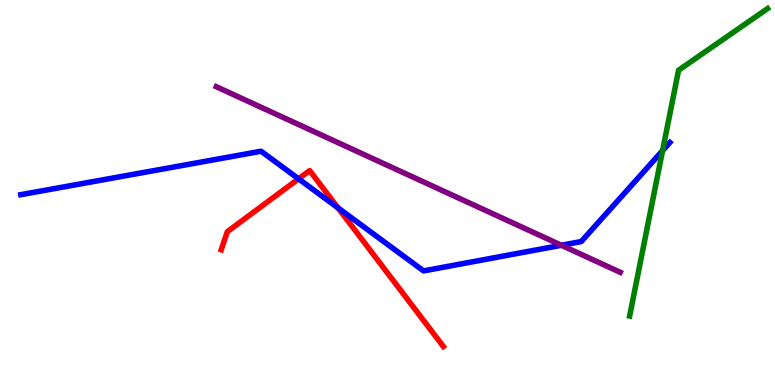[{'lines': ['blue', 'red'], 'intersections': [{'x': 3.85, 'y': 5.35}, {'x': 4.36, 'y': 4.6}]}, {'lines': ['green', 'red'], 'intersections': []}, {'lines': ['purple', 'red'], 'intersections': []}, {'lines': ['blue', 'green'], 'intersections': [{'x': 8.55, 'y': 6.09}]}, {'lines': ['blue', 'purple'], 'intersections': [{'x': 7.24, 'y': 3.63}]}, {'lines': ['green', 'purple'], 'intersections': []}]